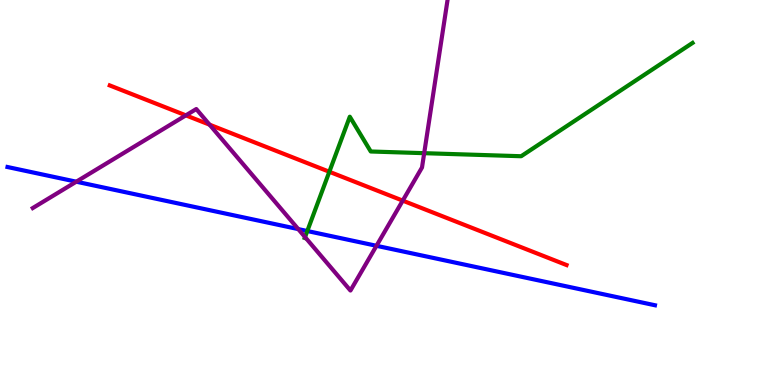[{'lines': ['blue', 'red'], 'intersections': []}, {'lines': ['green', 'red'], 'intersections': [{'x': 4.25, 'y': 5.54}]}, {'lines': ['purple', 'red'], 'intersections': [{'x': 2.4, 'y': 7.0}, {'x': 2.7, 'y': 6.76}, {'x': 5.2, 'y': 4.79}]}, {'lines': ['blue', 'green'], 'intersections': [{'x': 3.97, 'y': 4.0}]}, {'lines': ['blue', 'purple'], 'intersections': [{'x': 0.984, 'y': 5.28}, {'x': 3.85, 'y': 4.05}, {'x': 4.86, 'y': 3.62}]}, {'lines': ['green', 'purple'], 'intersections': [{'x': 3.94, 'y': 3.84}, {'x': 5.47, 'y': 6.02}]}]